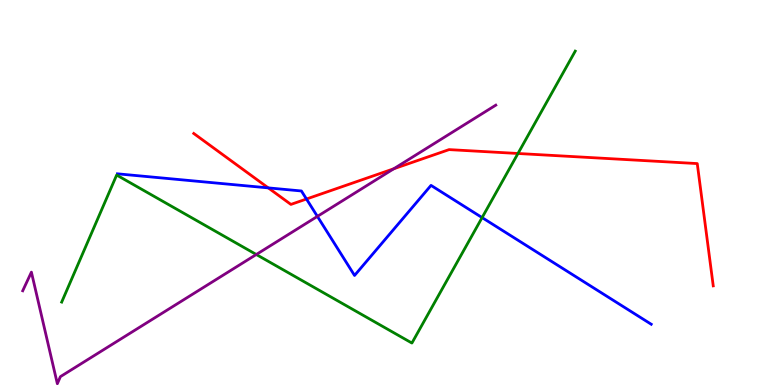[{'lines': ['blue', 'red'], 'intersections': [{'x': 3.46, 'y': 5.12}, {'x': 3.95, 'y': 4.83}]}, {'lines': ['green', 'red'], 'intersections': [{'x': 6.68, 'y': 6.01}]}, {'lines': ['purple', 'red'], 'intersections': [{'x': 5.08, 'y': 5.62}]}, {'lines': ['blue', 'green'], 'intersections': [{'x': 6.22, 'y': 4.35}]}, {'lines': ['blue', 'purple'], 'intersections': [{'x': 4.1, 'y': 4.38}]}, {'lines': ['green', 'purple'], 'intersections': [{'x': 3.31, 'y': 3.39}]}]